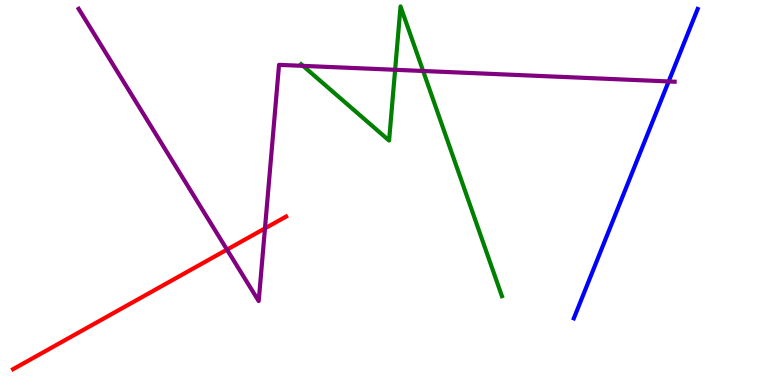[{'lines': ['blue', 'red'], 'intersections': []}, {'lines': ['green', 'red'], 'intersections': []}, {'lines': ['purple', 'red'], 'intersections': [{'x': 2.93, 'y': 3.52}, {'x': 3.42, 'y': 4.07}]}, {'lines': ['blue', 'green'], 'intersections': []}, {'lines': ['blue', 'purple'], 'intersections': [{'x': 8.63, 'y': 7.88}]}, {'lines': ['green', 'purple'], 'intersections': [{'x': 3.91, 'y': 8.29}, {'x': 5.1, 'y': 8.19}, {'x': 5.46, 'y': 8.16}]}]